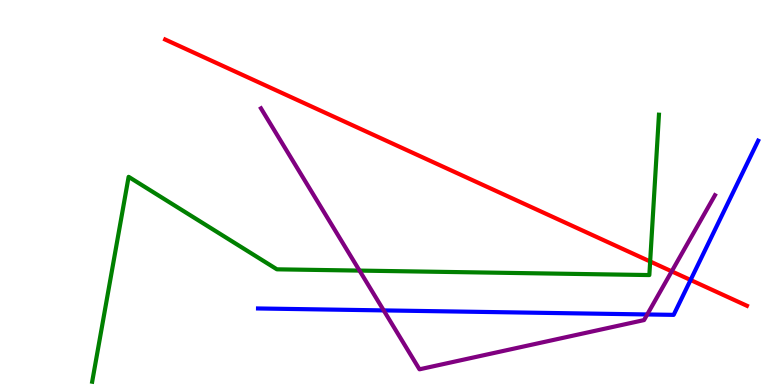[{'lines': ['blue', 'red'], 'intersections': [{'x': 8.91, 'y': 2.73}]}, {'lines': ['green', 'red'], 'intersections': [{'x': 8.39, 'y': 3.21}]}, {'lines': ['purple', 'red'], 'intersections': [{'x': 8.67, 'y': 2.95}]}, {'lines': ['blue', 'green'], 'intersections': []}, {'lines': ['blue', 'purple'], 'intersections': [{'x': 4.95, 'y': 1.94}, {'x': 8.35, 'y': 1.83}]}, {'lines': ['green', 'purple'], 'intersections': [{'x': 4.64, 'y': 2.97}]}]